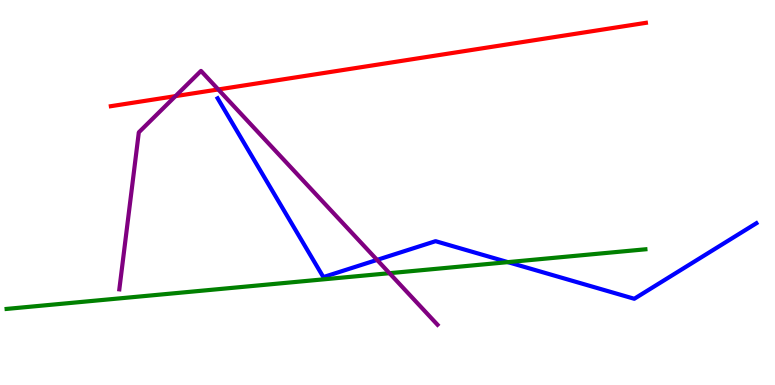[{'lines': ['blue', 'red'], 'intersections': []}, {'lines': ['green', 'red'], 'intersections': []}, {'lines': ['purple', 'red'], 'intersections': [{'x': 2.26, 'y': 7.5}, {'x': 2.82, 'y': 7.68}]}, {'lines': ['blue', 'green'], 'intersections': [{'x': 6.55, 'y': 3.19}]}, {'lines': ['blue', 'purple'], 'intersections': [{'x': 4.87, 'y': 3.25}]}, {'lines': ['green', 'purple'], 'intersections': [{'x': 5.03, 'y': 2.9}]}]